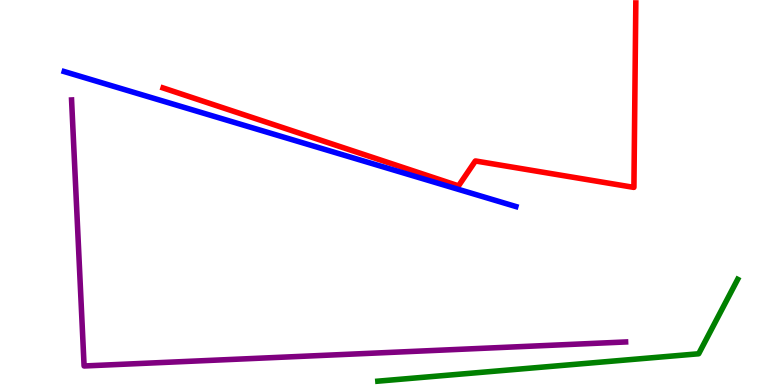[{'lines': ['blue', 'red'], 'intersections': []}, {'lines': ['green', 'red'], 'intersections': []}, {'lines': ['purple', 'red'], 'intersections': []}, {'lines': ['blue', 'green'], 'intersections': []}, {'lines': ['blue', 'purple'], 'intersections': []}, {'lines': ['green', 'purple'], 'intersections': []}]